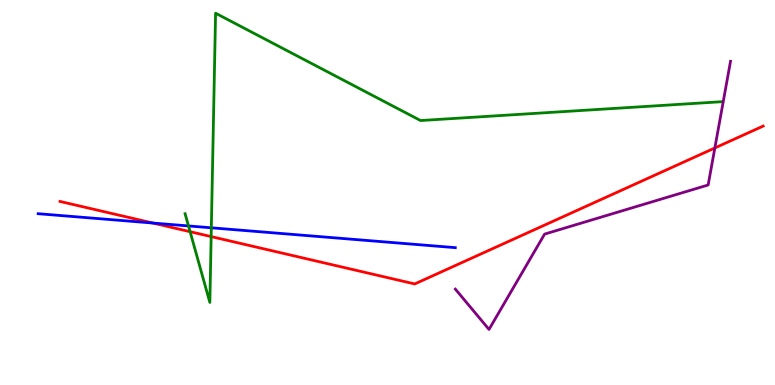[{'lines': ['blue', 'red'], 'intersections': [{'x': 1.97, 'y': 4.21}]}, {'lines': ['green', 'red'], 'intersections': [{'x': 2.45, 'y': 3.98}, {'x': 2.72, 'y': 3.85}]}, {'lines': ['purple', 'red'], 'intersections': [{'x': 9.22, 'y': 6.16}]}, {'lines': ['blue', 'green'], 'intersections': [{'x': 2.43, 'y': 4.13}, {'x': 2.73, 'y': 4.08}]}, {'lines': ['blue', 'purple'], 'intersections': []}, {'lines': ['green', 'purple'], 'intersections': []}]